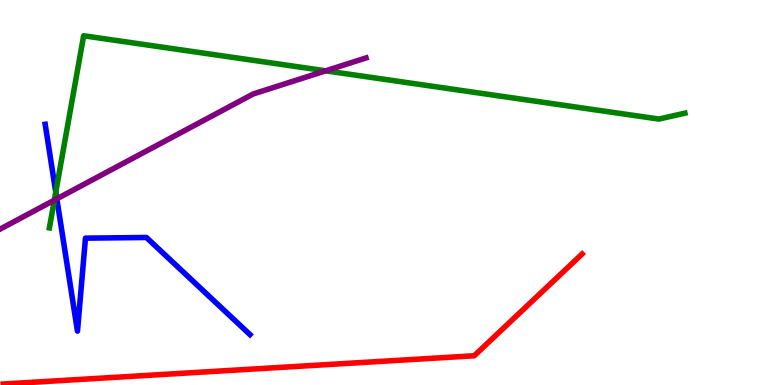[{'lines': ['blue', 'red'], 'intersections': []}, {'lines': ['green', 'red'], 'intersections': []}, {'lines': ['purple', 'red'], 'intersections': []}, {'lines': ['blue', 'green'], 'intersections': [{'x': 0.72, 'y': 5.01}]}, {'lines': ['blue', 'purple'], 'intersections': [{'x': 0.733, 'y': 4.84}]}, {'lines': ['green', 'purple'], 'intersections': [{'x': 0.701, 'y': 4.8}, {'x': 4.2, 'y': 8.16}]}]